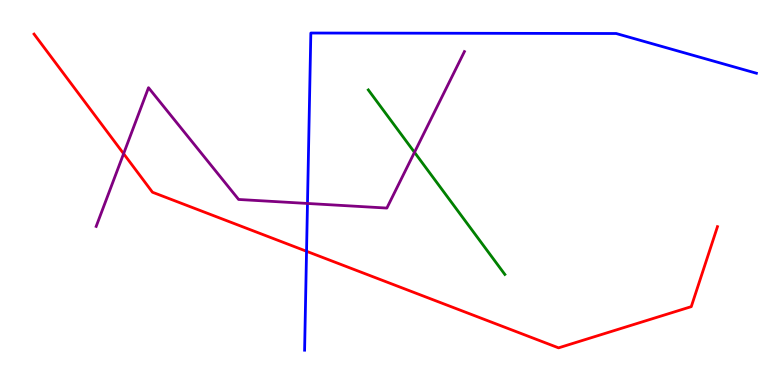[{'lines': ['blue', 'red'], 'intersections': [{'x': 3.96, 'y': 3.47}]}, {'lines': ['green', 'red'], 'intersections': []}, {'lines': ['purple', 'red'], 'intersections': [{'x': 1.59, 'y': 6.01}]}, {'lines': ['blue', 'green'], 'intersections': []}, {'lines': ['blue', 'purple'], 'intersections': [{'x': 3.97, 'y': 4.72}]}, {'lines': ['green', 'purple'], 'intersections': [{'x': 5.35, 'y': 6.04}]}]